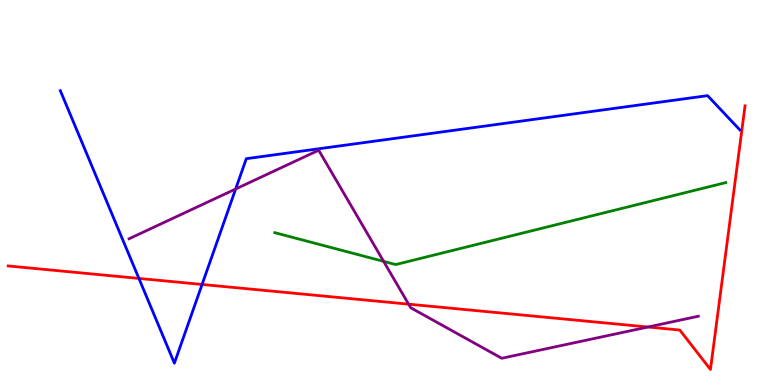[{'lines': ['blue', 'red'], 'intersections': [{'x': 1.79, 'y': 2.77}, {'x': 2.61, 'y': 2.61}]}, {'lines': ['green', 'red'], 'intersections': []}, {'lines': ['purple', 'red'], 'intersections': [{'x': 5.27, 'y': 2.1}, {'x': 8.36, 'y': 1.51}]}, {'lines': ['blue', 'green'], 'intersections': []}, {'lines': ['blue', 'purple'], 'intersections': [{'x': 3.04, 'y': 5.09}]}, {'lines': ['green', 'purple'], 'intersections': [{'x': 4.95, 'y': 3.21}]}]